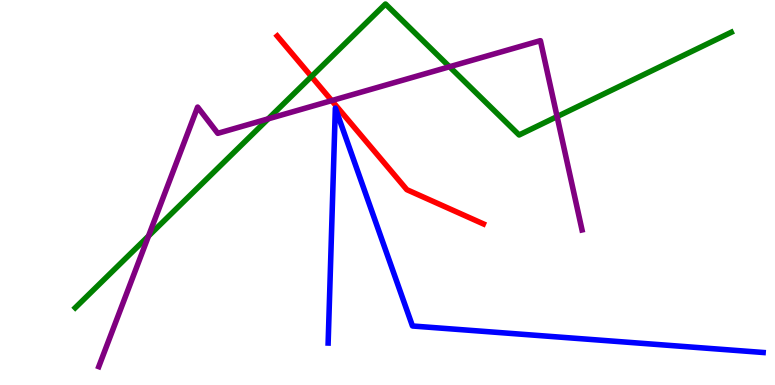[{'lines': ['blue', 'red'], 'intersections': []}, {'lines': ['green', 'red'], 'intersections': [{'x': 4.02, 'y': 8.01}]}, {'lines': ['purple', 'red'], 'intersections': [{'x': 4.28, 'y': 7.39}]}, {'lines': ['blue', 'green'], 'intersections': []}, {'lines': ['blue', 'purple'], 'intersections': []}, {'lines': ['green', 'purple'], 'intersections': [{'x': 1.92, 'y': 3.87}, {'x': 3.46, 'y': 6.91}, {'x': 5.8, 'y': 8.27}, {'x': 7.19, 'y': 6.97}]}]